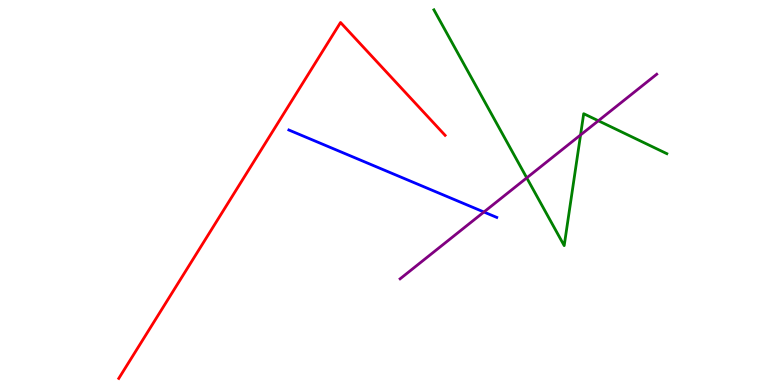[{'lines': ['blue', 'red'], 'intersections': []}, {'lines': ['green', 'red'], 'intersections': []}, {'lines': ['purple', 'red'], 'intersections': []}, {'lines': ['blue', 'green'], 'intersections': []}, {'lines': ['blue', 'purple'], 'intersections': [{'x': 6.24, 'y': 4.49}]}, {'lines': ['green', 'purple'], 'intersections': [{'x': 6.8, 'y': 5.38}, {'x': 7.49, 'y': 6.49}, {'x': 7.72, 'y': 6.86}]}]